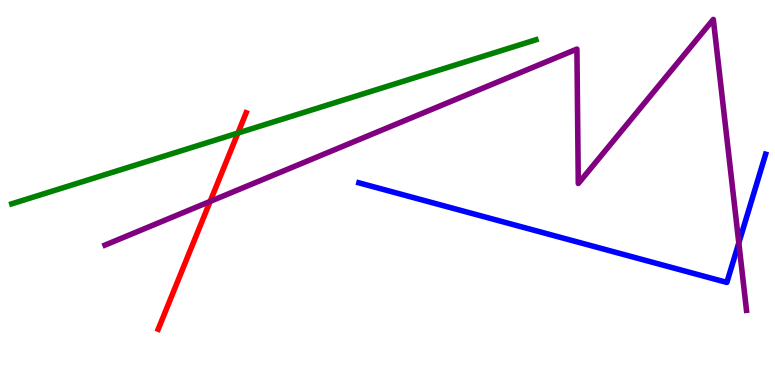[{'lines': ['blue', 'red'], 'intersections': []}, {'lines': ['green', 'red'], 'intersections': [{'x': 3.07, 'y': 6.54}]}, {'lines': ['purple', 'red'], 'intersections': [{'x': 2.71, 'y': 4.77}]}, {'lines': ['blue', 'green'], 'intersections': []}, {'lines': ['blue', 'purple'], 'intersections': [{'x': 9.53, 'y': 3.69}]}, {'lines': ['green', 'purple'], 'intersections': []}]